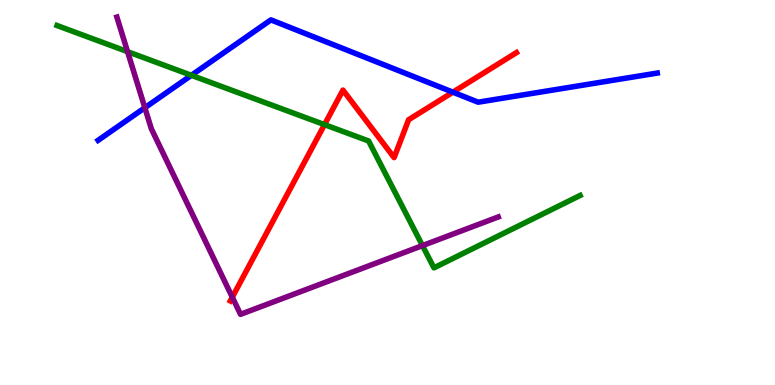[{'lines': ['blue', 'red'], 'intersections': [{'x': 5.84, 'y': 7.61}]}, {'lines': ['green', 'red'], 'intersections': [{'x': 4.19, 'y': 6.76}]}, {'lines': ['purple', 'red'], 'intersections': [{'x': 3.0, 'y': 2.28}]}, {'lines': ['blue', 'green'], 'intersections': [{'x': 2.47, 'y': 8.04}]}, {'lines': ['blue', 'purple'], 'intersections': [{'x': 1.87, 'y': 7.2}]}, {'lines': ['green', 'purple'], 'intersections': [{'x': 1.65, 'y': 8.66}, {'x': 5.45, 'y': 3.62}]}]